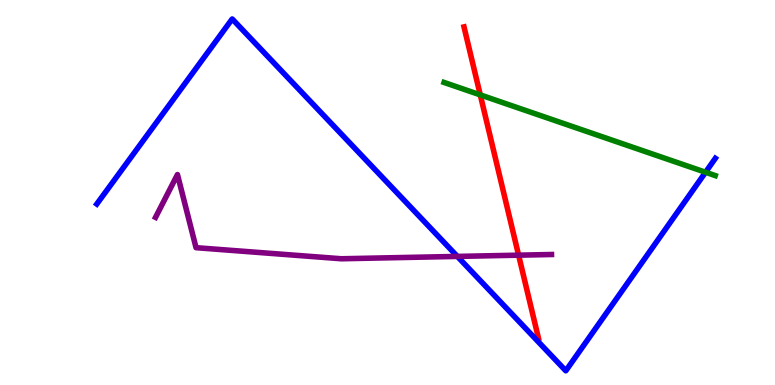[{'lines': ['blue', 'red'], 'intersections': []}, {'lines': ['green', 'red'], 'intersections': [{'x': 6.2, 'y': 7.54}]}, {'lines': ['purple', 'red'], 'intersections': [{'x': 6.69, 'y': 3.37}]}, {'lines': ['blue', 'green'], 'intersections': [{'x': 9.1, 'y': 5.53}]}, {'lines': ['blue', 'purple'], 'intersections': [{'x': 5.9, 'y': 3.34}]}, {'lines': ['green', 'purple'], 'intersections': []}]